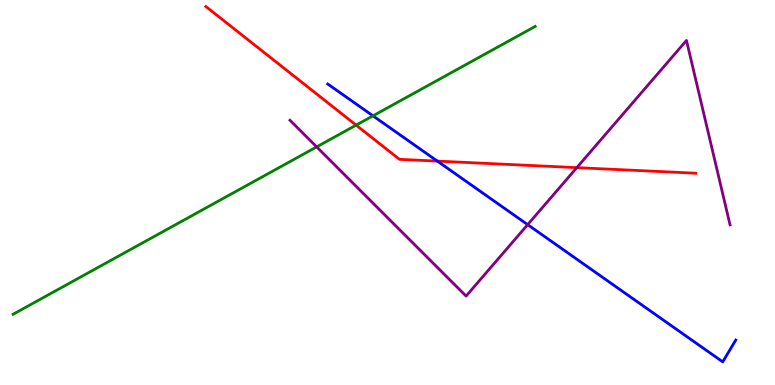[{'lines': ['blue', 'red'], 'intersections': [{'x': 5.64, 'y': 5.82}]}, {'lines': ['green', 'red'], 'intersections': [{'x': 4.6, 'y': 6.75}]}, {'lines': ['purple', 'red'], 'intersections': [{'x': 7.44, 'y': 5.65}]}, {'lines': ['blue', 'green'], 'intersections': [{'x': 4.81, 'y': 6.99}]}, {'lines': ['blue', 'purple'], 'intersections': [{'x': 6.81, 'y': 4.17}]}, {'lines': ['green', 'purple'], 'intersections': [{'x': 4.09, 'y': 6.18}]}]